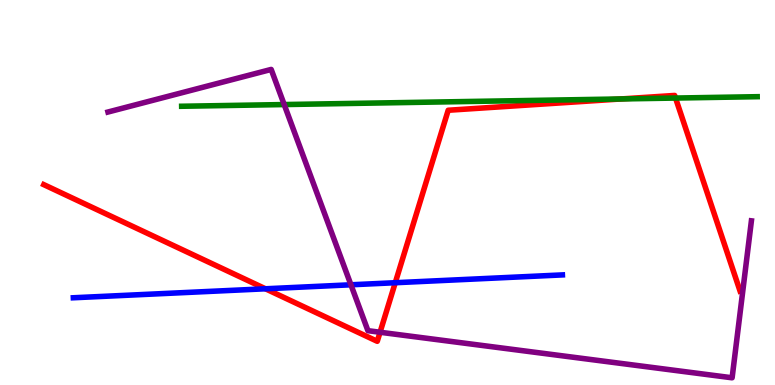[{'lines': ['blue', 'red'], 'intersections': [{'x': 3.43, 'y': 2.5}, {'x': 5.1, 'y': 2.66}]}, {'lines': ['green', 'red'], 'intersections': [{'x': 8.01, 'y': 7.43}, {'x': 8.72, 'y': 7.45}]}, {'lines': ['purple', 'red'], 'intersections': [{'x': 4.9, 'y': 1.37}]}, {'lines': ['blue', 'green'], 'intersections': []}, {'lines': ['blue', 'purple'], 'intersections': [{'x': 4.53, 'y': 2.6}]}, {'lines': ['green', 'purple'], 'intersections': [{'x': 3.67, 'y': 7.28}]}]